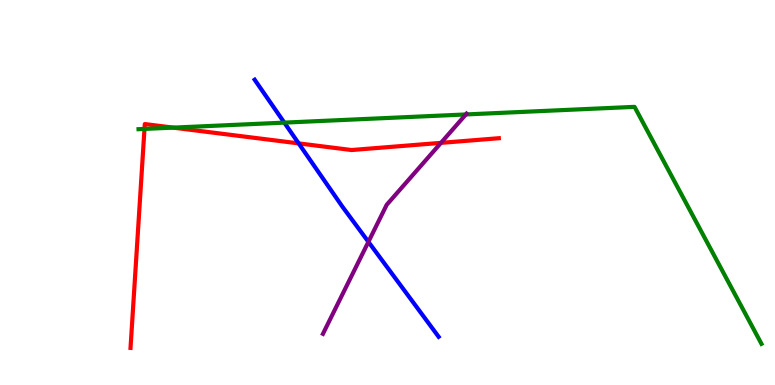[{'lines': ['blue', 'red'], 'intersections': [{'x': 3.85, 'y': 6.28}]}, {'lines': ['green', 'red'], 'intersections': [{'x': 1.86, 'y': 6.65}, {'x': 2.23, 'y': 6.69}]}, {'lines': ['purple', 'red'], 'intersections': [{'x': 5.69, 'y': 6.29}]}, {'lines': ['blue', 'green'], 'intersections': [{'x': 3.67, 'y': 6.81}]}, {'lines': ['blue', 'purple'], 'intersections': [{'x': 4.75, 'y': 3.72}]}, {'lines': ['green', 'purple'], 'intersections': [{'x': 6.01, 'y': 7.03}]}]